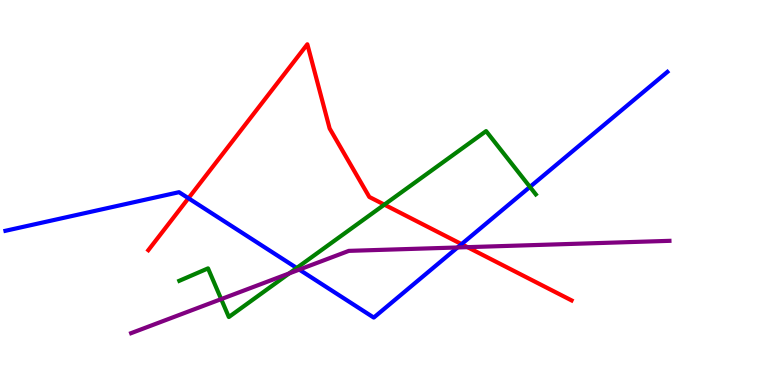[{'lines': ['blue', 'red'], 'intersections': [{'x': 2.43, 'y': 4.85}, {'x': 5.96, 'y': 3.66}]}, {'lines': ['green', 'red'], 'intersections': [{'x': 4.96, 'y': 4.68}]}, {'lines': ['purple', 'red'], 'intersections': [{'x': 6.03, 'y': 3.58}]}, {'lines': ['blue', 'green'], 'intersections': [{'x': 3.83, 'y': 3.04}, {'x': 6.84, 'y': 5.15}]}, {'lines': ['blue', 'purple'], 'intersections': [{'x': 3.86, 'y': 3.0}, {'x': 5.9, 'y': 3.57}]}, {'lines': ['green', 'purple'], 'intersections': [{'x': 2.85, 'y': 2.23}, {'x': 3.73, 'y': 2.9}]}]